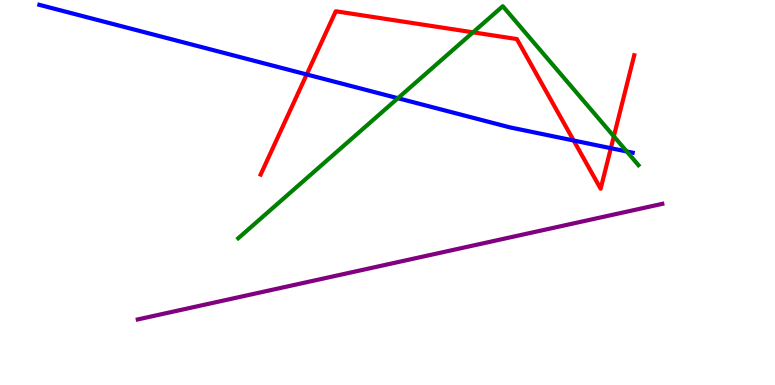[{'lines': ['blue', 'red'], 'intersections': [{'x': 3.96, 'y': 8.07}, {'x': 7.4, 'y': 6.35}, {'x': 7.88, 'y': 6.15}]}, {'lines': ['green', 'red'], 'intersections': [{'x': 6.1, 'y': 9.16}, {'x': 7.92, 'y': 6.46}]}, {'lines': ['purple', 'red'], 'intersections': []}, {'lines': ['blue', 'green'], 'intersections': [{'x': 5.13, 'y': 7.45}, {'x': 8.09, 'y': 6.07}]}, {'lines': ['blue', 'purple'], 'intersections': []}, {'lines': ['green', 'purple'], 'intersections': []}]